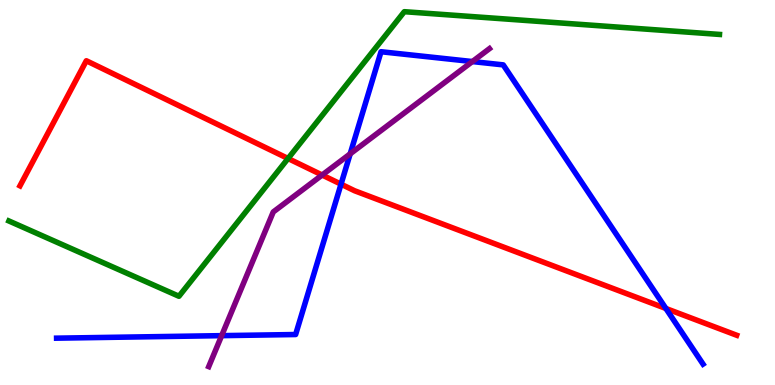[{'lines': ['blue', 'red'], 'intersections': [{'x': 4.4, 'y': 5.22}, {'x': 8.59, 'y': 1.99}]}, {'lines': ['green', 'red'], 'intersections': [{'x': 3.72, 'y': 5.88}]}, {'lines': ['purple', 'red'], 'intersections': [{'x': 4.16, 'y': 5.45}]}, {'lines': ['blue', 'green'], 'intersections': []}, {'lines': ['blue', 'purple'], 'intersections': [{'x': 2.86, 'y': 1.28}, {'x': 4.52, 'y': 6.0}, {'x': 6.1, 'y': 8.4}]}, {'lines': ['green', 'purple'], 'intersections': []}]